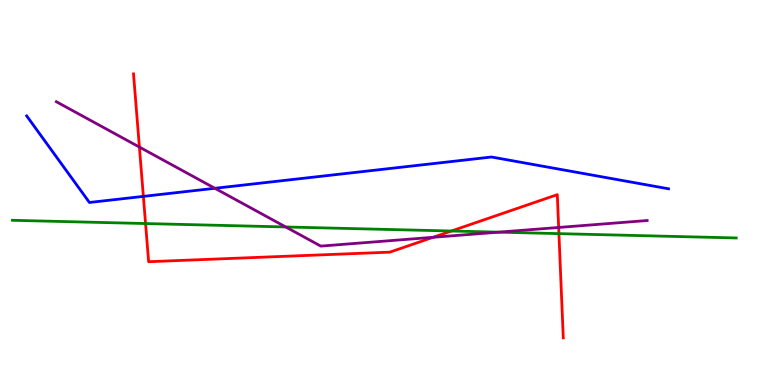[{'lines': ['blue', 'red'], 'intersections': [{'x': 1.85, 'y': 4.9}]}, {'lines': ['green', 'red'], 'intersections': [{'x': 1.88, 'y': 4.19}, {'x': 5.82, 'y': 4.0}, {'x': 7.21, 'y': 3.93}]}, {'lines': ['purple', 'red'], 'intersections': [{'x': 1.8, 'y': 6.18}, {'x': 5.59, 'y': 3.84}, {'x': 7.21, 'y': 4.09}]}, {'lines': ['blue', 'green'], 'intersections': []}, {'lines': ['blue', 'purple'], 'intersections': [{'x': 2.77, 'y': 5.11}]}, {'lines': ['green', 'purple'], 'intersections': [{'x': 3.69, 'y': 4.1}, {'x': 6.43, 'y': 3.97}]}]